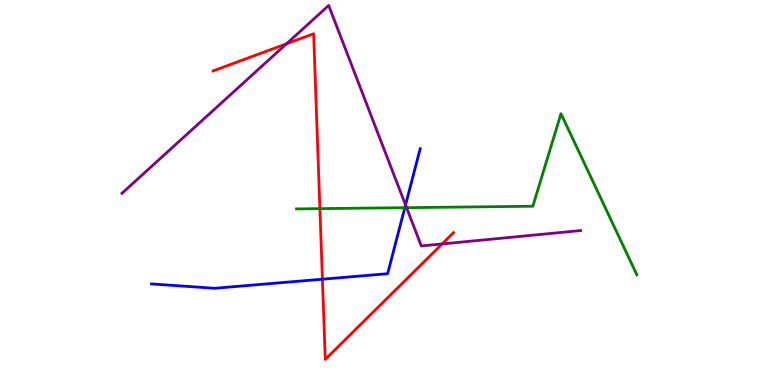[{'lines': ['blue', 'red'], 'intersections': [{'x': 4.16, 'y': 2.75}]}, {'lines': ['green', 'red'], 'intersections': [{'x': 4.13, 'y': 4.58}]}, {'lines': ['purple', 'red'], 'intersections': [{'x': 3.7, 'y': 8.86}, {'x': 5.7, 'y': 3.66}]}, {'lines': ['blue', 'green'], 'intersections': [{'x': 5.22, 'y': 4.61}]}, {'lines': ['blue', 'purple'], 'intersections': [{'x': 5.23, 'y': 4.68}]}, {'lines': ['green', 'purple'], 'intersections': [{'x': 5.25, 'y': 4.61}]}]